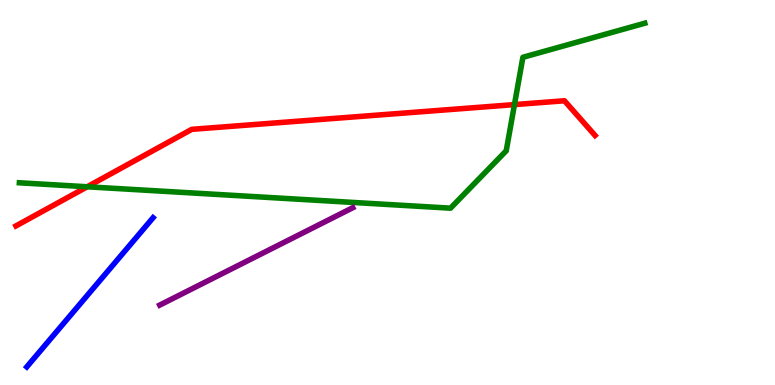[{'lines': ['blue', 'red'], 'intersections': []}, {'lines': ['green', 'red'], 'intersections': [{'x': 1.13, 'y': 5.15}, {'x': 6.64, 'y': 7.28}]}, {'lines': ['purple', 'red'], 'intersections': []}, {'lines': ['blue', 'green'], 'intersections': []}, {'lines': ['blue', 'purple'], 'intersections': []}, {'lines': ['green', 'purple'], 'intersections': []}]